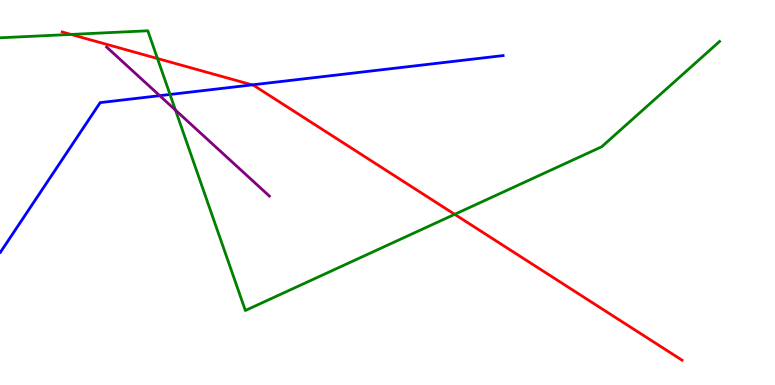[{'lines': ['blue', 'red'], 'intersections': [{'x': 3.25, 'y': 7.8}]}, {'lines': ['green', 'red'], 'intersections': [{'x': 0.916, 'y': 9.11}, {'x': 2.03, 'y': 8.48}, {'x': 5.87, 'y': 4.43}]}, {'lines': ['purple', 'red'], 'intersections': []}, {'lines': ['blue', 'green'], 'intersections': [{'x': 2.19, 'y': 7.55}]}, {'lines': ['blue', 'purple'], 'intersections': [{'x': 2.06, 'y': 7.52}]}, {'lines': ['green', 'purple'], 'intersections': [{'x': 2.26, 'y': 7.14}]}]